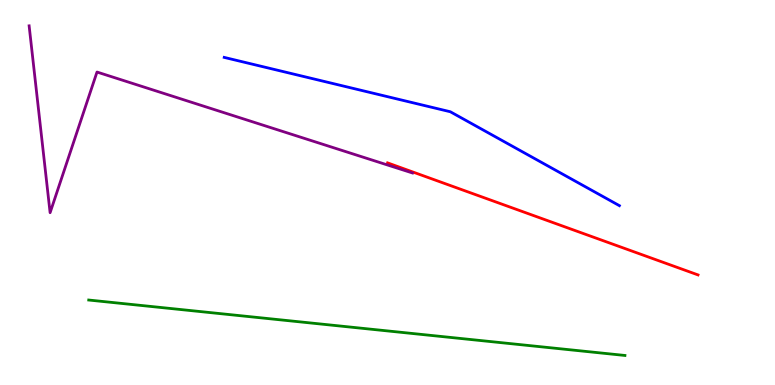[{'lines': ['blue', 'red'], 'intersections': []}, {'lines': ['green', 'red'], 'intersections': []}, {'lines': ['purple', 'red'], 'intersections': []}, {'lines': ['blue', 'green'], 'intersections': []}, {'lines': ['blue', 'purple'], 'intersections': []}, {'lines': ['green', 'purple'], 'intersections': []}]